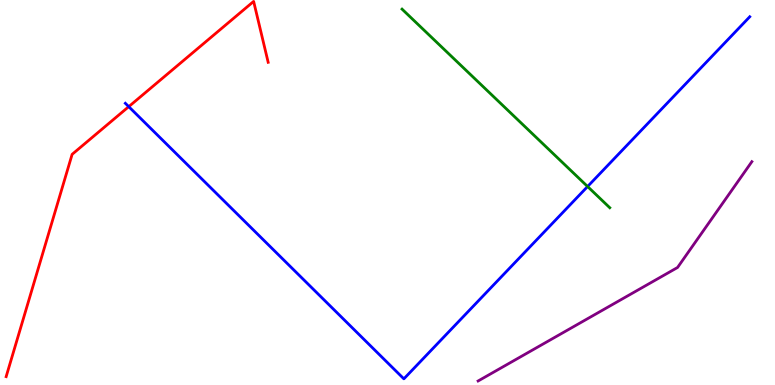[{'lines': ['blue', 'red'], 'intersections': [{'x': 1.66, 'y': 7.23}]}, {'lines': ['green', 'red'], 'intersections': []}, {'lines': ['purple', 'red'], 'intersections': []}, {'lines': ['blue', 'green'], 'intersections': [{'x': 7.58, 'y': 5.16}]}, {'lines': ['blue', 'purple'], 'intersections': []}, {'lines': ['green', 'purple'], 'intersections': []}]